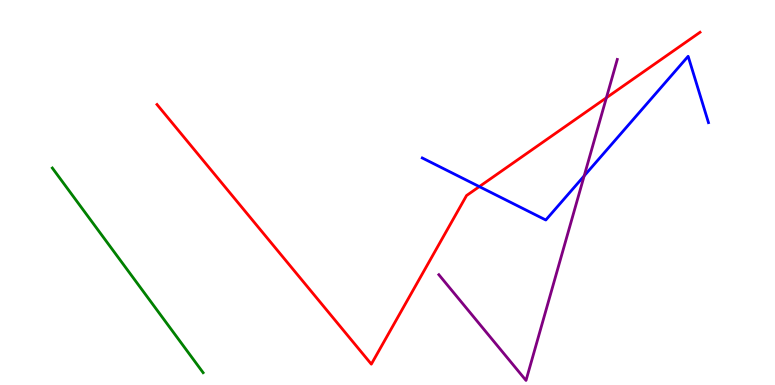[{'lines': ['blue', 'red'], 'intersections': [{'x': 6.18, 'y': 5.15}]}, {'lines': ['green', 'red'], 'intersections': []}, {'lines': ['purple', 'red'], 'intersections': [{'x': 7.82, 'y': 7.46}]}, {'lines': ['blue', 'green'], 'intersections': []}, {'lines': ['blue', 'purple'], 'intersections': [{'x': 7.54, 'y': 5.43}]}, {'lines': ['green', 'purple'], 'intersections': []}]